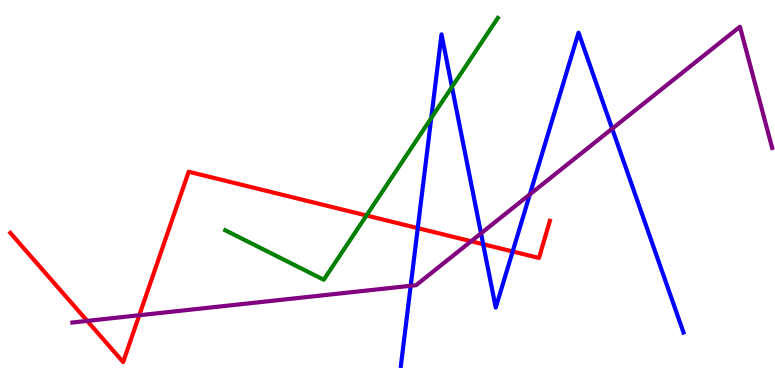[{'lines': ['blue', 'red'], 'intersections': [{'x': 5.39, 'y': 4.07}, {'x': 6.23, 'y': 3.66}, {'x': 6.61, 'y': 3.47}]}, {'lines': ['green', 'red'], 'intersections': [{'x': 4.73, 'y': 4.4}]}, {'lines': ['purple', 'red'], 'intersections': [{'x': 1.13, 'y': 1.67}, {'x': 1.8, 'y': 1.81}, {'x': 6.08, 'y': 3.73}]}, {'lines': ['blue', 'green'], 'intersections': [{'x': 5.56, 'y': 6.93}, {'x': 5.83, 'y': 7.74}]}, {'lines': ['blue', 'purple'], 'intersections': [{'x': 5.3, 'y': 2.58}, {'x': 6.21, 'y': 3.94}, {'x': 6.84, 'y': 4.95}, {'x': 7.9, 'y': 6.66}]}, {'lines': ['green', 'purple'], 'intersections': []}]